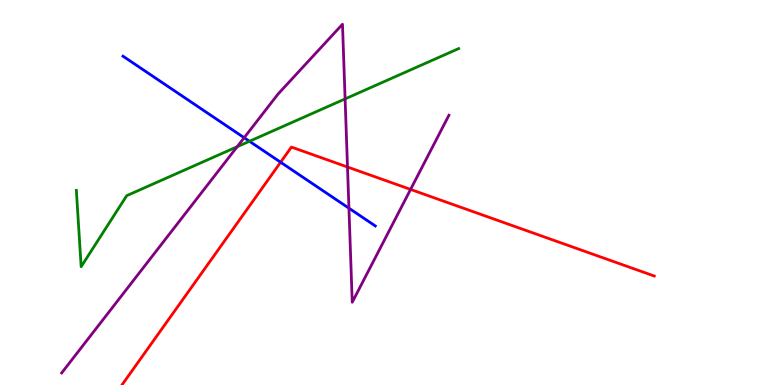[{'lines': ['blue', 'red'], 'intersections': [{'x': 3.62, 'y': 5.79}]}, {'lines': ['green', 'red'], 'intersections': []}, {'lines': ['purple', 'red'], 'intersections': [{'x': 4.48, 'y': 5.66}, {'x': 5.3, 'y': 5.08}]}, {'lines': ['blue', 'green'], 'intersections': [{'x': 3.22, 'y': 6.33}]}, {'lines': ['blue', 'purple'], 'intersections': [{'x': 3.15, 'y': 6.42}, {'x': 4.5, 'y': 4.59}]}, {'lines': ['green', 'purple'], 'intersections': [{'x': 3.06, 'y': 6.19}, {'x': 4.45, 'y': 7.43}]}]